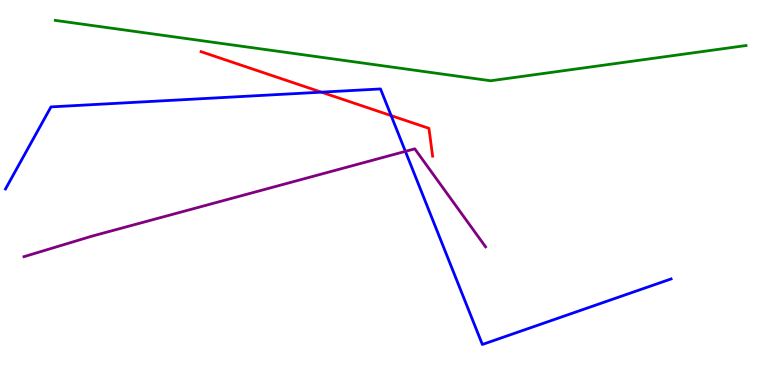[{'lines': ['blue', 'red'], 'intersections': [{'x': 4.15, 'y': 7.61}, {'x': 5.05, 'y': 7.0}]}, {'lines': ['green', 'red'], 'intersections': []}, {'lines': ['purple', 'red'], 'intersections': []}, {'lines': ['blue', 'green'], 'intersections': []}, {'lines': ['blue', 'purple'], 'intersections': [{'x': 5.23, 'y': 6.07}]}, {'lines': ['green', 'purple'], 'intersections': []}]